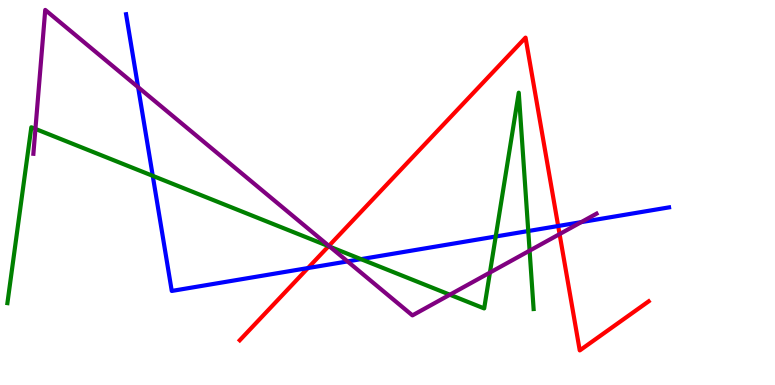[{'lines': ['blue', 'red'], 'intersections': [{'x': 3.97, 'y': 3.04}, {'x': 7.2, 'y': 4.13}]}, {'lines': ['green', 'red'], 'intersections': [{'x': 4.24, 'y': 3.61}]}, {'lines': ['purple', 'red'], 'intersections': [{'x': 4.24, 'y': 3.61}, {'x': 7.22, 'y': 3.92}]}, {'lines': ['blue', 'green'], 'intersections': [{'x': 1.97, 'y': 5.43}, {'x': 4.66, 'y': 3.27}, {'x': 6.4, 'y': 3.86}, {'x': 6.82, 'y': 4.0}]}, {'lines': ['blue', 'purple'], 'intersections': [{'x': 1.78, 'y': 7.74}, {'x': 4.48, 'y': 3.21}, {'x': 7.5, 'y': 4.23}]}, {'lines': ['green', 'purple'], 'intersections': [{'x': 0.457, 'y': 6.65}, {'x': 4.26, 'y': 3.59}, {'x': 5.8, 'y': 2.35}, {'x': 6.32, 'y': 2.92}, {'x': 6.83, 'y': 3.49}]}]